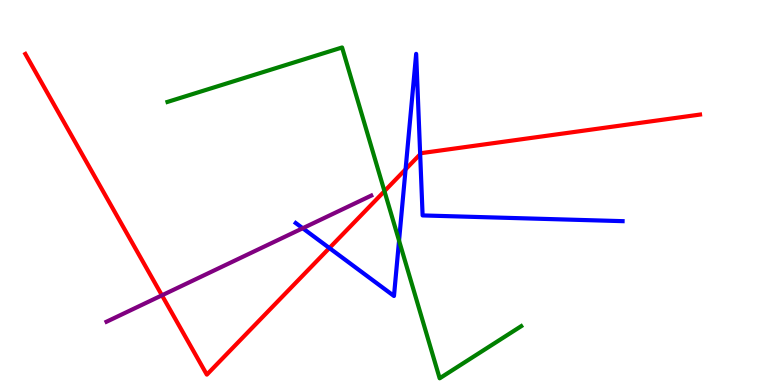[{'lines': ['blue', 'red'], 'intersections': [{'x': 4.25, 'y': 3.56}, {'x': 5.23, 'y': 5.6}, {'x': 5.42, 'y': 5.99}]}, {'lines': ['green', 'red'], 'intersections': [{'x': 4.96, 'y': 5.03}]}, {'lines': ['purple', 'red'], 'intersections': [{'x': 2.09, 'y': 2.33}]}, {'lines': ['blue', 'green'], 'intersections': [{'x': 5.15, 'y': 3.75}]}, {'lines': ['blue', 'purple'], 'intersections': [{'x': 3.91, 'y': 4.07}]}, {'lines': ['green', 'purple'], 'intersections': []}]